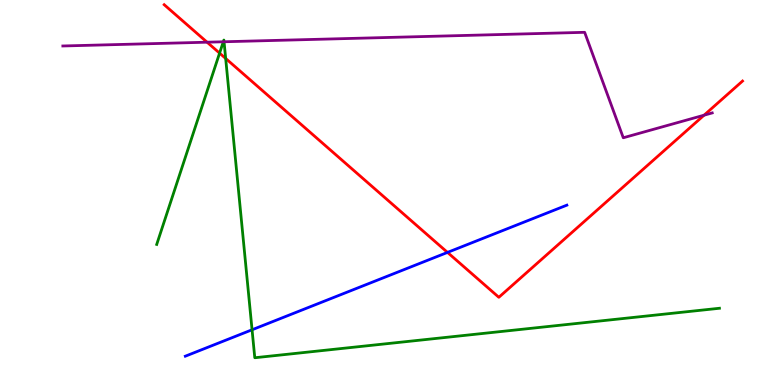[{'lines': ['blue', 'red'], 'intersections': [{'x': 5.77, 'y': 3.44}]}, {'lines': ['green', 'red'], 'intersections': [{'x': 2.83, 'y': 8.62}, {'x': 2.91, 'y': 8.48}]}, {'lines': ['purple', 'red'], 'intersections': [{'x': 2.67, 'y': 8.9}, {'x': 9.08, 'y': 7.01}]}, {'lines': ['blue', 'green'], 'intersections': [{'x': 3.25, 'y': 1.43}]}, {'lines': ['blue', 'purple'], 'intersections': []}, {'lines': ['green', 'purple'], 'intersections': [{'x': 2.88, 'y': 8.91}, {'x': 2.89, 'y': 8.92}]}]